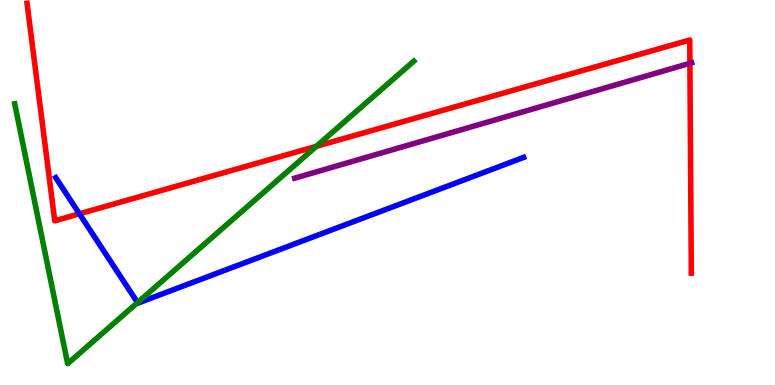[{'lines': ['blue', 'red'], 'intersections': [{'x': 1.02, 'y': 4.45}]}, {'lines': ['green', 'red'], 'intersections': [{'x': 4.08, 'y': 6.2}]}, {'lines': ['purple', 'red'], 'intersections': [{'x': 8.9, 'y': 8.36}]}, {'lines': ['blue', 'green'], 'intersections': [{'x': 1.77, 'y': 2.14}]}, {'lines': ['blue', 'purple'], 'intersections': []}, {'lines': ['green', 'purple'], 'intersections': []}]